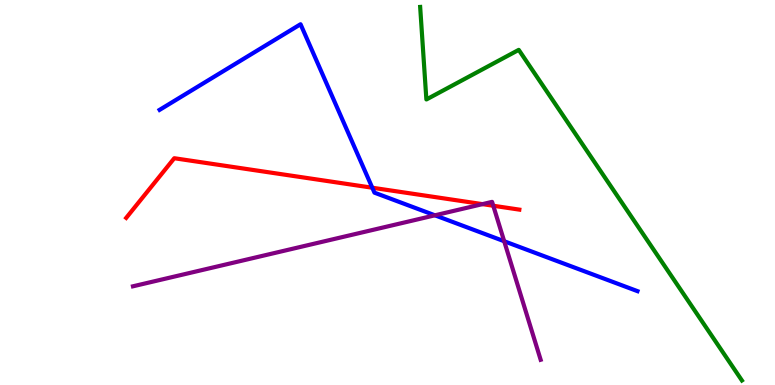[{'lines': ['blue', 'red'], 'intersections': [{'x': 4.8, 'y': 5.12}]}, {'lines': ['green', 'red'], 'intersections': []}, {'lines': ['purple', 'red'], 'intersections': [{'x': 6.23, 'y': 4.7}, {'x': 6.36, 'y': 4.66}]}, {'lines': ['blue', 'green'], 'intersections': []}, {'lines': ['blue', 'purple'], 'intersections': [{'x': 5.61, 'y': 4.41}, {'x': 6.51, 'y': 3.73}]}, {'lines': ['green', 'purple'], 'intersections': []}]